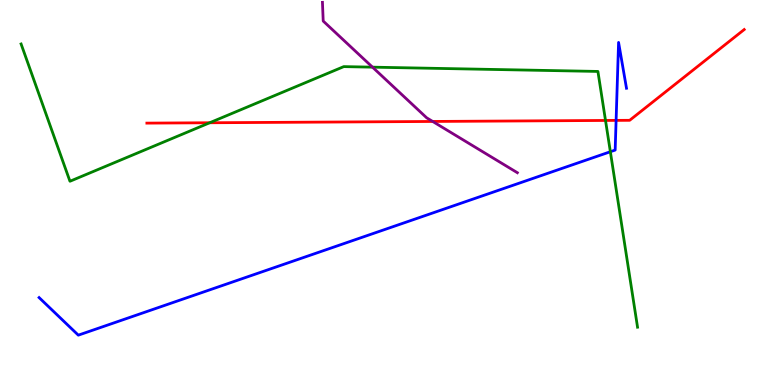[{'lines': ['blue', 'red'], 'intersections': [{'x': 7.95, 'y': 6.87}]}, {'lines': ['green', 'red'], 'intersections': [{'x': 2.71, 'y': 6.81}, {'x': 7.81, 'y': 6.87}]}, {'lines': ['purple', 'red'], 'intersections': [{'x': 5.58, 'y': 6.85}]}, {'lines': ['blue', 'green'], 'intersections': [{'x': 7.88, 'y': 6.06}]}, {'lines': ['blue', 'purple'], 'intersections': []}, {'lines': ['green', 'purple'], 'intersections': [{'x': 4.81, 'y': 8.26}]}]